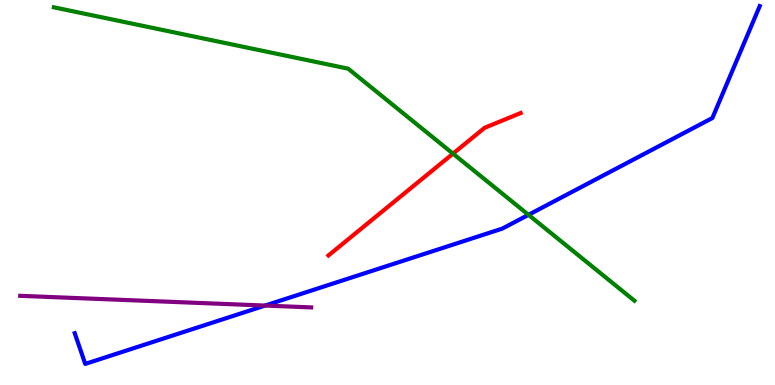[{'lines': ['blue', 'red'], 'intersections': []}, {'lines': ['green', 'red'], 'intersections': [{'x': 5.85, 'y': 6.01}]}, {'lines': ['purple', 'red'], 'intersections': []}, {'lines': ['blue', 'green'], 'intersections': [{'x': 6.82, 'y': 4.42}]}, {'lines': ['blue', 'purple'], 'intersections': [{'x': 3.42, 'y': 2.06}]}, {'lines': ['green', 'purple'], 'intersections': []}]